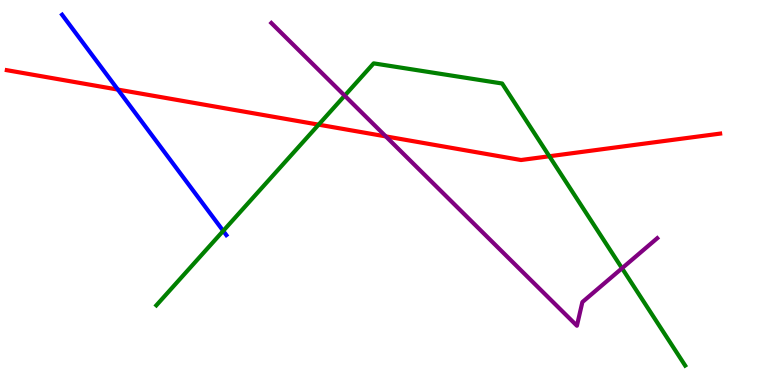[{'lines': ['blue', 'red'], 'intersections': [{'x': 1.52, 'y': 7.67}]}, {'lines': ['green', 'red'], 'intersections': [{'x': 4.11, 'y': 6.76}, {'x': 7.09, 'y': 5.94}]}, {'lines': ['purple', 'red'], 'intersections': [{'x': 4.98, 'y': 6.46}]}, {'lines': ['blue', 'green'], 'intersections': [{'x': 2.88, 'y': 4.0}]}, {'lines': ['blue', 'purple'], 'intersections': []}, {'lines': ['green', 'purple'], 'intersections': [{'x': 4.45, 'y': 7.52}, {'x': 8.03, 'y': 3.03}]}]